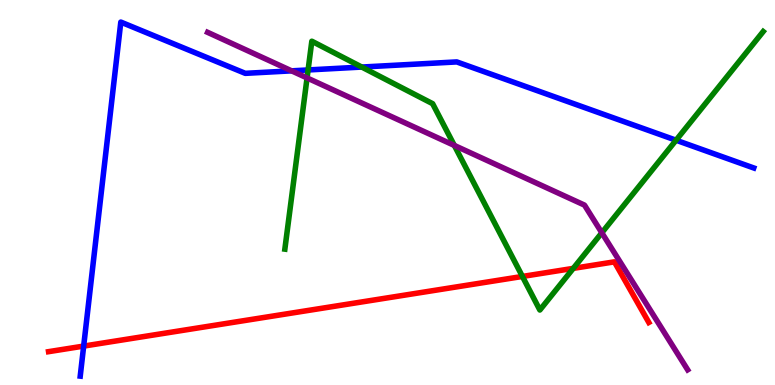[{'lines': ['blue', 'red'], 'intersections': [{'x': 1.08, 'y': 1.01}]}, {'lines': ['green', 'red'], 'intersections': [{'x': 6.74, 'y': 2.82}, {'x': 7.4, 'y': 3.03}]}, {'lines': ['purple', 'red'], 'intersections': []}, {'lines': ['blue', 'green'], 'intersections': [{'x': 3.98, 'y': 8.18}, {'x': 4.67, 'y': 8.26}, {'x': 8.72, 'y': 6.36}]}, {'lines': ['blue', 'purple'], 'intersections': [{'x': 3.76, 'y': 8.16}]}, {'lines': ['green', 'purple'], 'intersections': [{'x': 3.96, 'y': 7.98}, {'x': 5.86, 'y': 6.22}, {'x': 7.77, 'y': 3.95}]}]